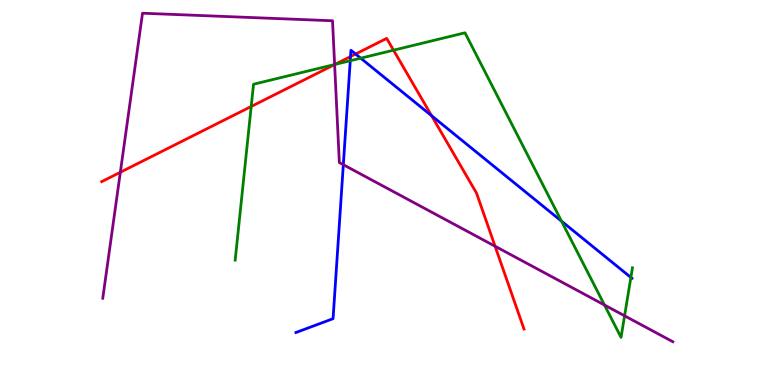[{'lines': ['blue', 'red'], 'intersections': [{'x': 4.52, 'y': 8.53}, {'x': 4.59, 'y': 8.6}, {'x': 5.57, 'y': 6.99}]}, {'lines': ['green', 'red'], 'intersections': [{'x': 3.24, 'y': 7.23}, {'x': 4.32, 'y': 8.33}, {'x': 5.08, 'y': 8.7}]}, {'lines': ['purple', 'red'], 'intersections': [{'x': 1.55, 'y': 5.53}, {'x': 4.32, 'y': 8.32}, {'x': 6.39, 'y': 3.6}]}, {'lines': ['blue', 'green'], 'intersections': [{'x': 4.52, 'y': 8.42}, {'x': 4.65, 'y': 8.49}, {'x': 7.25, 'y': 4.26}, {'x': 8.14, 'y': 2.79}]}, {'lines': ['blue', 'purple'], 'intersections': [{'x': 4.43, 'y': 5.72}]}, {'lines': ['green', 'purple'], 'intersections': [{'x': 4.32, 'y': 8.32}, {'x': 7.8, 'y': 2.08}, {'x': 8.06, 'y': 1.8}]}]